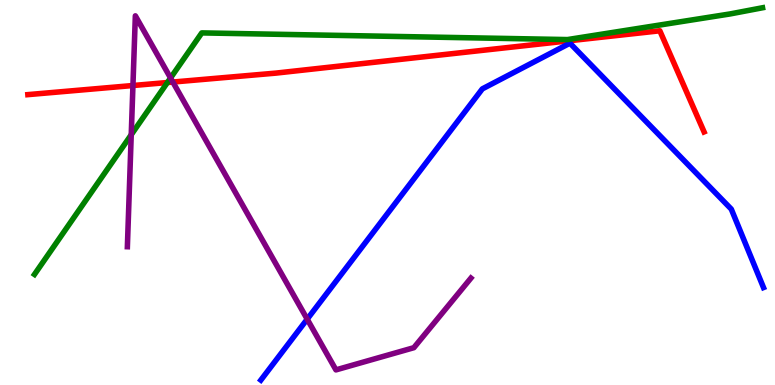[{'lines': ['blue', 'red'], 'intersections': []}, {'lines': ['green', 'red'], 'intersections': [{'x': 2.16, 'y': 7.86}]}, {'lines': ['purple', 'red'], 'intersections': [{'x': 1.72, 'y': 7.78}, {'x': 2.23, 'y': 7.87}]}, {'lines': ['blue', 'green'], 'intersections': []}, {'lines': ['blue', 'purple'], 'intersections': [{'x': 3.96, 'y': 1.71}]}, {'lines': ['green', 'purple'], 'intersections': [{'x': 1.69, 'y': 6.5}, {'x': 2.2, 'y': 7.97}]}]